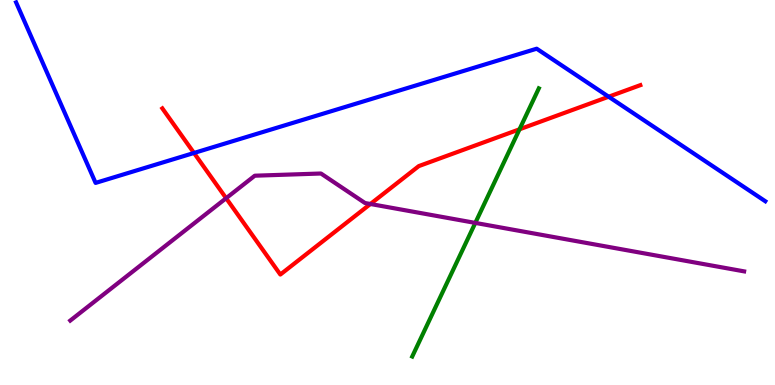[{'lines': ['blue', 'red'], 'intersections': [{'x': 2.5, 'y': 6.03}, {'x': 7.85, 'y': 7.49}]}, {'lines': ['green', 'red'], 'intersections': [{'x': 6.7, 'y': 6.64}]}, {'lines': ['purple', 'red'], 'intersections': [{'x': 2.92, 'y': 4.85}, {'x': 4.78, 'y': 4.7}]}, {'lines': ['blue', 'green'], 'intersections': []}, {'lines': ['blue', 'purple'], 'intersections': []}, {'lines': ['green', 'purple'], 'intersections': [{'x': 6.13, 'y': 4.21}]}]